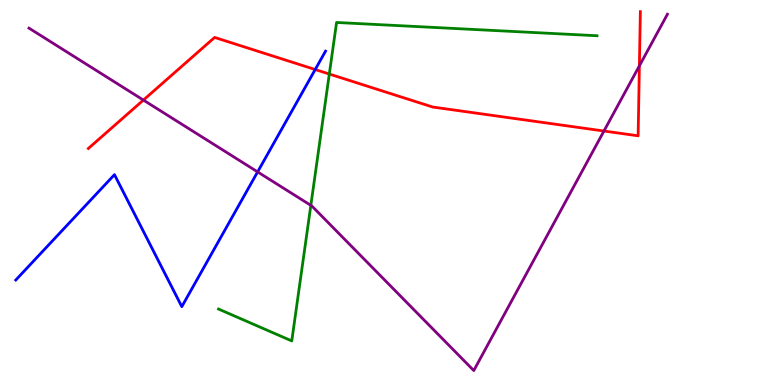[{'lines': ['blue', 'red'], 'intersections': [{'x': 4.07, 'y': 8.19}]}, {'lines': ['green', 'red'], 'intersections': [{'x': 4.25, 'y': 8.08}]}, {'lines': ['purple', 'red'], 'intersections': [{'x': 1.85, 'y': 7.4}, {'x': 7.79, 'y': 6.6}, {'x': 8.25, 'y': 8.29}]}, {'lines': ['blue', 'green'], 'intersections': []}, {'lines': ['blue', 'purple'], 'intersections': [{'x': 3.32, 'y': 5.54}]}, {'lines': ['green', 'purple'], 'intersections': [{'x': 4.01, 'y': 4.67}]}]